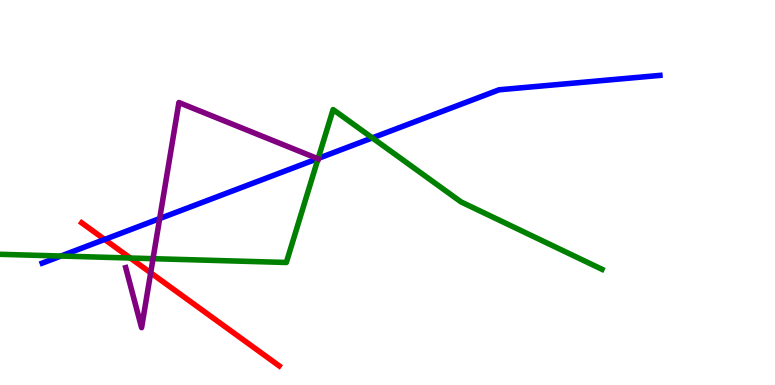[{'lines': ['blue', 'red'], 'intersections': [{'x': 1.35, 'y': 3.78}]}, {'lines': ['green', 'red'], 'intersections': [{'x': 1.68, 'y': 3.3}]}, {'lines': ['purple', 'red'], 'intersections': [{'x': 1.94, 'y': 2.91}]}, {'lines': ['blue', 'green'], 'intersections': [{'x': 0.786, 'y': 3.35}, {'x': 4.11, 'y': 5.88}, {'x': 4.8, 'y': 6.42}]}, {'lines': ['blue', 'purple'], 'intersections': [{'x': 2.06, 'y': 4.32}, {'x': 4.1, 'y': 5.88}]}, {'lines': ['green', 'purple'], 'intersections': [{'x': 1.97, 'y': 3.28}, {'x': 4.1, 'y': 5.88}]}]